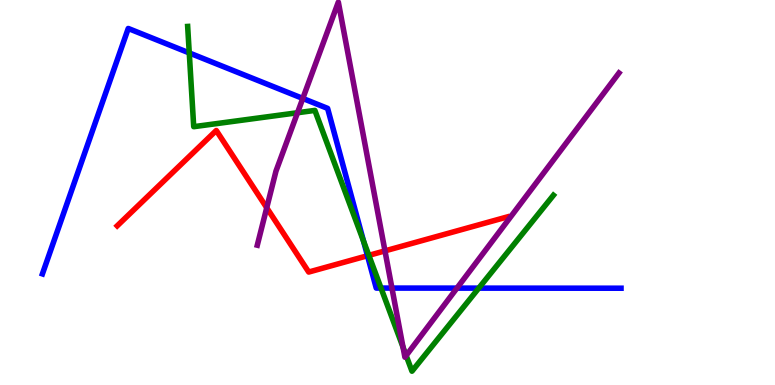[{'lines': ['blue', 'red'], 'intersections': [{'x': 4.74, 'y': 3.36}]}, {'lines': ['green', 'red'], 'intersections': [{'x': 4.76, 'y': 3.37}]}, {'lines': ['purple', 'red'], 'intersections': [{'x': 3.44, 'y': 4.6}, {'x': 4.97, 'y': 3.48}]}, {'lines': ['blue', 'green'], 'intersections': [{'x': 2.44, 'y': 8.63}, {'x': 4.69, 'y': 3.74}, {'x': 4.92, 'y': 2.52}, {'x': 6.18, 'y': 2.52}]}, {'lines': ['blue', 'purple'], 'intersections': [{'x': 3.91, 'y': 7.44}, {'x': 5.06, 'y': 2.52}, {'x': 5.9, 'y': 2.52}]}, {'lines': ['green', 'purple'], 'intersections': [{'x': 3.84, 'y': 7.07}, {'x': 5.2, 'y': 0.983}, {'x': 5.24, 'y': 0.764}]}]